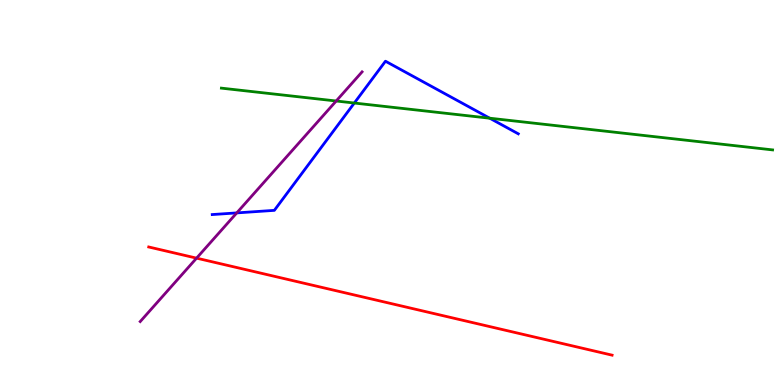[{'lines': ['blue', 'red'], 'intersections': []}, {'lines': ['green', 'red'], 'intersections': []}, {'lines': ['purple', 'red'], 'intersections': [{'x': 2.54, 'y': 3.29}]}, {'lines': ['blue', 'green'], 'intersections': [{'x': 4.57, 'y': 7.32}, {'x': 6.32, 'y': 6.93}]}, {'lines': ['blue', 'purple'], 'intersections': [{'x': 3.06, 'y': 4.47}]}, {'lines': ['green', 'purple'], 'intersections': [{'x': 4.34, 'y': 7.38}]}]